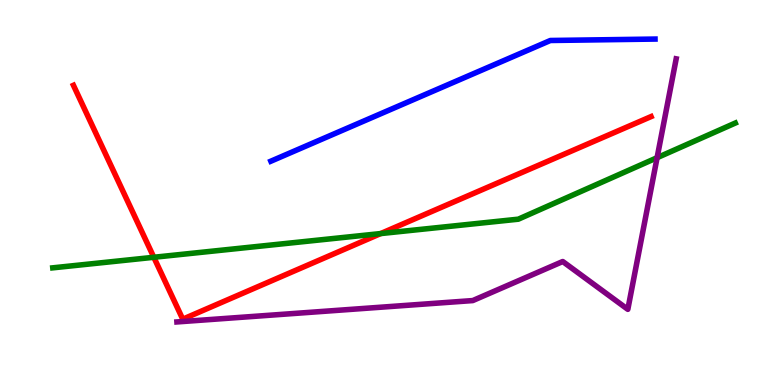[{'lines': ['blue', 'red'], 'intersections': []}, {'lines': ['green', 'red'], 'intersections': [{'x': 1.98, 'y': 3.32}, {'x': 4.91, 'y': 3.93}]}, {'lines': ['purple', 'red'], 'intersections': []}, {'lines': ['blue', 'green'], 'intersections': []}, {'lines': ['blue', 'purple'], 'intersections': []}, {'lines': ['green', 'purple'], 'intersections': [{'x': 8.48, 'y': 5.9}]}]